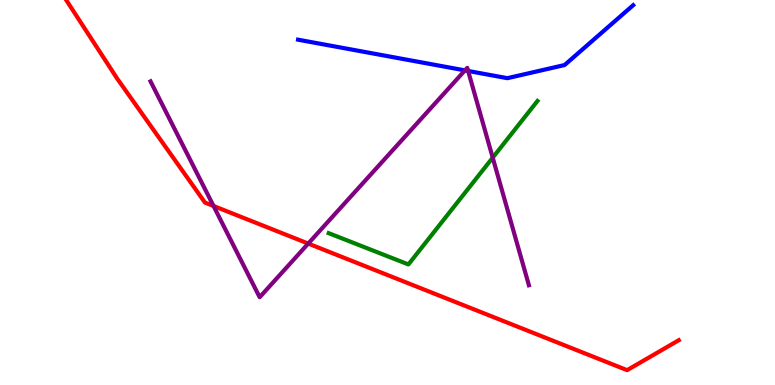[{'lines': ['blue', 'red'], 'intersections': []}, {'lines': ['green', 'red'], 'intersections': []}, {'lines': ['purple', 'red'], 'intersections': [{'x': 2.76, 'y': 4.65}, {'x': 3.98, 'y': 3.67}]}, {'lines': ['blue', 'green'], 'intersections': []}, {'lines': ['blue', 'purple'], 'intersections': [{'x': 6.0, 'y': 8.17}, {'x': 6.04, 'y': 8.16}]}, {'lines': ['green', 'purple'], 'intersections': [{'x': 6.36, 'y': 5.9}]}]